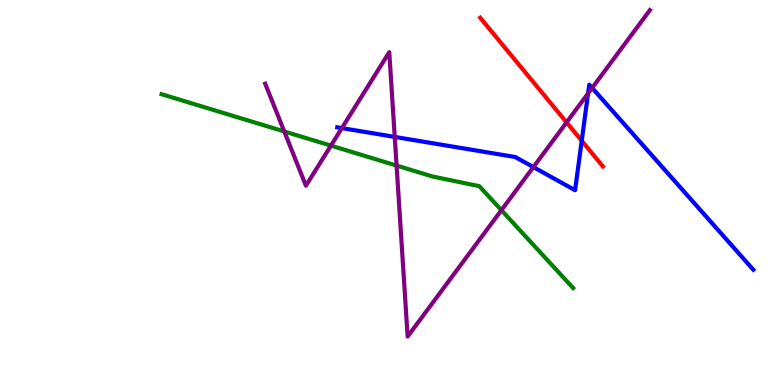[{'lines': ['blue', 'red'], 'intersections': [{'x': 7.51, 'y': 6.34}]}, {'lines': ['green', 'red'], 'intersections': []}, {'lines': ['purple', 'red'], 'intersections': [{'x': 7.31, 'y': 6.82}]}, {'lines': ['blue', 'green'], 'intersections': []}, {'lines': ['blue', 'purple'], 'intersections': [{'x': 4.41, 'y': 6.67}, {'x': 5.09, 'y': 6.44}, {'x': 6.88, 'y': 5.66}, {'x': 7.59, 'y': 7.57}, {'x': 7.64, 'y': 7.72}]}, {'lines': ['green', 'purple'], 'intersections': [{'x': 3.67, 'y': 6.59}, {'x': 4.27, 'y': 6.22}, {'x': 5.12, 'y': 5.7}, {'x': 6.47, 'y': 4.54}]}]